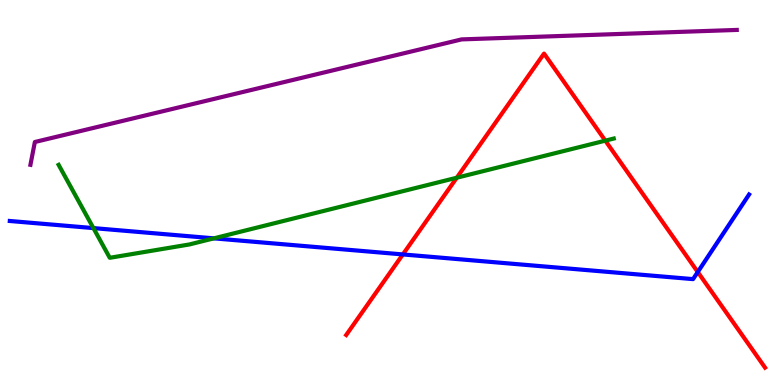[{'lines': ['blue', 'red'], 'intersections': [{'x': 5.2, 'y': 3.39}, {'x': 9.0, 'y': 2.93}]}, {'lines': ['green', 'red'], 'intersections': [{'x': 5.89, 'y': 5.38}, {'x': 7.81, 'y': 6.35}]}, {'lines': ['purple', 'red'], 'intersections': []}, {'lines': ['blue', 'green'], 'intersections': [{'x': 1.21, 'y': 4.08}, {'x': 2.76, 'y': 3.81}]}, {'lines': ['blue', 'purple'], 'intersections': []}, {'lines': ['green', 'purple'], 'intersections': []}]